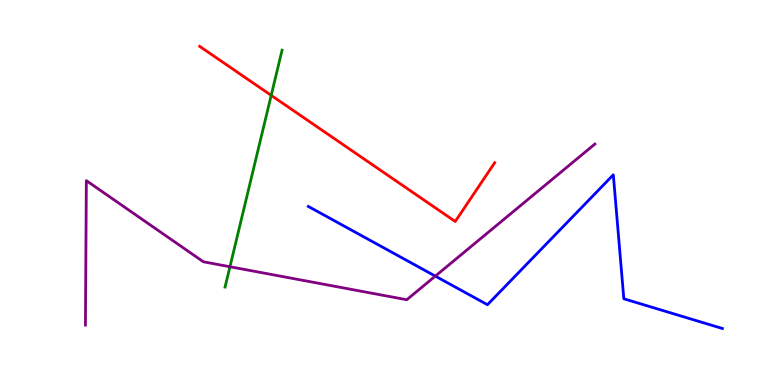[{'lines': ['blue', 'red'], 'intersections': []}, {'lines': ['green', 'red'], 'intersections': [{'x': 3.5, 'y': 7.52}]}, {'lines': ['purple', 'red'], 'intersections': []}, {'lines': ['blue', 'green'], 'intersections': []}, {'lines': ['blue', 'purple'], 'intersections': [{'x': 5.62, 'y': 2.83}]}, {'lines': ['green', 'purple'], 'intersections': [{'x': 2.97, 'y': 3.07}]}]